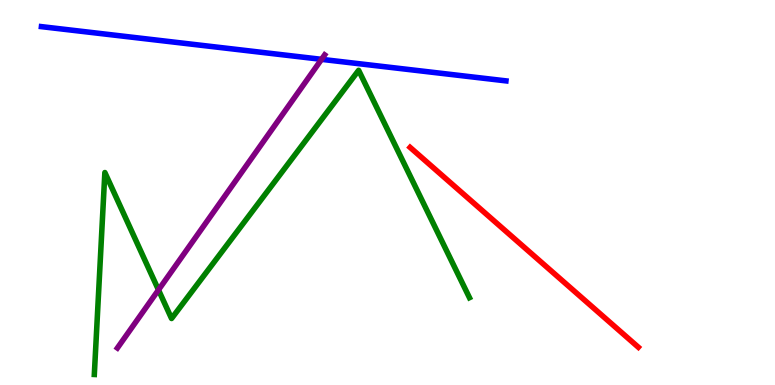[{'lines': ['blue', 'red'], 'intersections': []}, {'lines': ['green', 'red'], 'intersections': []}, {'lines': ['purple', 'red'], 'intersections': []}, {'lines': ['blue', 'green'], 'intersections': []}, {'lines': ['blue', 'purple'], 'intersections': [{'x': 4.15, 'y': 8.46}]}, {'lines': ['green', 'purple'], 'intersections': [{'x': 2.04, 'y': 2.47}]}]